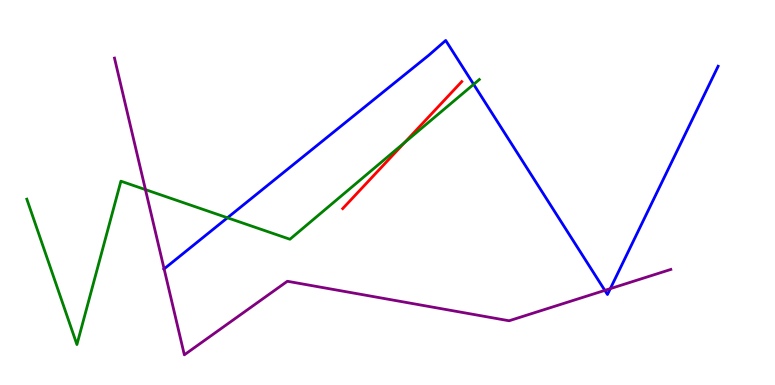[{'lines': ['blue', 'red'], 'intersections': []}, {'lines': ['green', 'red'], 'intersections': [{'x': 5.22, 'y': 6.3}]}, {'lines': ['purple', 'red'], 'intersections': []}, {'lines': ['blue', 'green'], 'intersections': [{'x': 2.93, 'y': 4.34}, {'x': 6.11, 'y': 7.81}]}, {'lines': ['blue', 'purple'], 'intersections': [{'x': 2.12, 'y': 3.02}, {'x': 7.8, 'y': 2.46}, {'x': 7.88, 'y': 2.5}]}, {'lines': ['green', 'purple'], 'intersections': [{'x': 1.88, 'y': 5.08}]}]